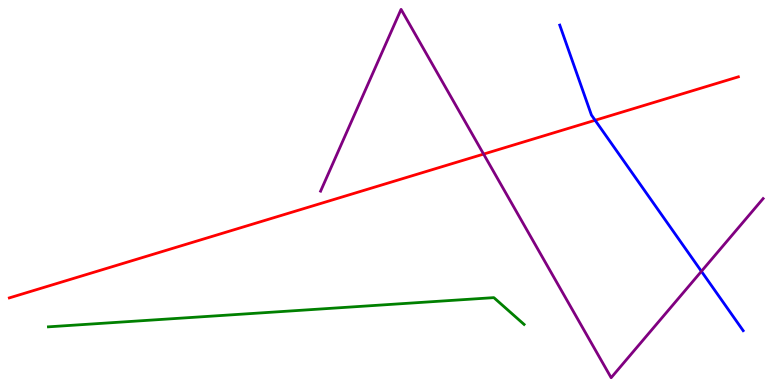[{'lines': ['blue', 'red'], 'intersections': [{'x': 7.68, 'y': 6.88}]}, {'lines': ['green', 'red'], 'intersections': []}, {'lines': ['purple', 'red'], 'intersections': [{'x': 6.24, 'y': 6.0}]}, {'lines': ['blue', 'green'], 'intersections': []}, {'lines': ['blue', 'purple'], 'intersections': [{'x': 9.05, 'y': 2.95}]}, {'lines': ['green', 'purple'], 'intersections': []}]